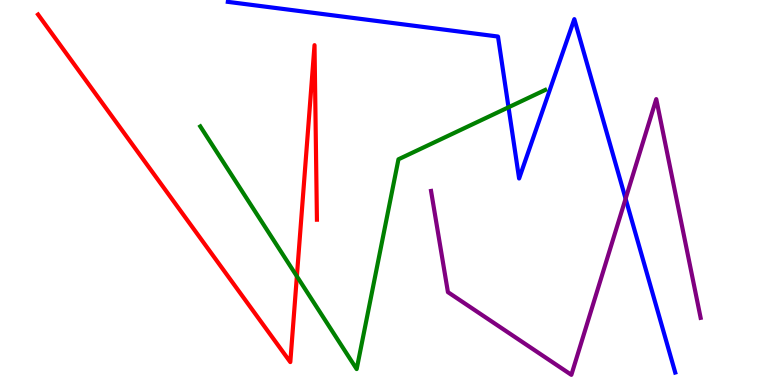[{'lines': ['blue', 'red'], 'intersections': []}, {'lines': ['green', 'red'], 'intersections': [{'x': 3.83, 'y': 2.82}]}, {'lines': ['purple', 'red'], 'intersections': []}, {'lines': ['blue', 'green'], 'intersections': [{'x': 6.56, 'y': 7.21}]}, {'lines': ['blue', 'purple'], 'intersections': [{'x': 8.07, 'y': 4.84}]}, {'lines': ['green', 'purple'], 'intersections': []}]